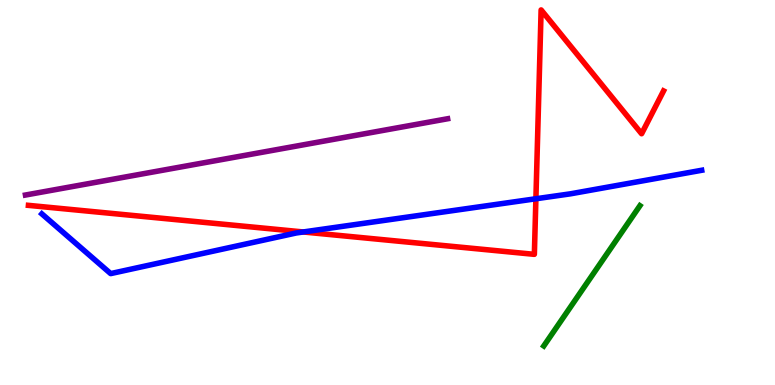[{'lines': ['blue', 'red'], 'intersections': [{'x': 3.91, 'y': 3.97}, {'x': 6.91, 'y': 4.84}]}, {'lines': ['green', 'red'], 'intersections': []}, {'lines': ['purple', 'red'], 'intersections': []}, {'lines': ['blue', 'green'], 'intersections': []}, {'lines': ['blue', 'purple'], 'intersections': []}, {'lines': ['green', 'purple'], 'intersections': []}]